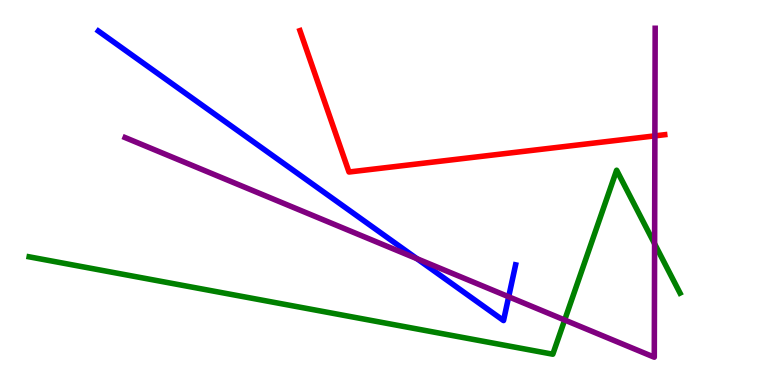[{'lines': ['blue', 'red'], 'intersections': []}, {'lines': ['green', 'red'], 'intersections': []}, {'lines': ['purple', 'red'], 'intersections': [{'x': 8.45, 'y': 6.47}]}, {'lines': ['blue', 'green'], 'intersections': []}, {'lines': ['blue', 'purple'], 'intersections': [{'x': 5.38, 'y': 3.28}, {'x': 6.56, 'y': 2.29}]}, {'lines': ['green', 'purple'], 'intersections': [{'x': 7.29, 'y': 1.69}, {'x': 8.45, 'y': 3.67}]}]